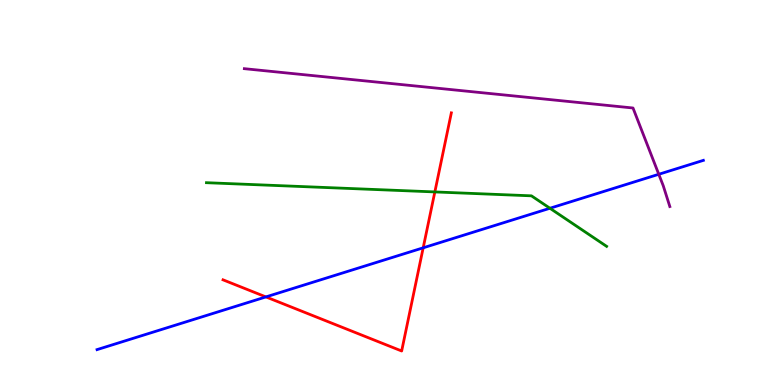[{'lines': ['blue', 'red'], 'intersections': [{'x': 3.43, 'y': 2.29}, {'x': 5.46, 'y': 3.56}]}, {'lines': ['green', 'red'], 'intersections': [{'x': 5.61, 'y': 5.01}]}, {'lines': ['purple', 'red'], 'intersections': []}, {'lines': ['blue', 'green'], 'intersections': [{'x': 7.1, 'y': 4.59}]}, {'lines': ['blue', 'purple'], 'intersections': [{'x': 8.5, 'y': 5.47}]}, {'lines': ['green', 'purple'], 'intersections': []}]